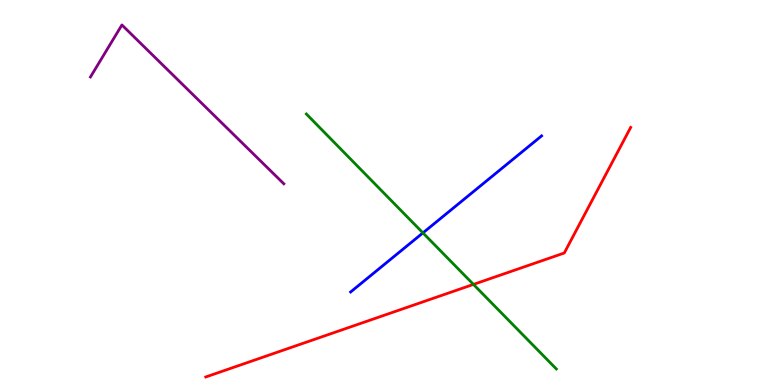[{'lines': ['blue', 'red'], 'intersections': []}, {'lines': ['green', 'red'], 'intersections': [{'x': 6.11, 'y': 2.61}]}, {'lines': ['purple', 'red'], 'intersections': []}, {'lines': ['blue', 'green'], 'intersections': [{'x': 5.46, 'y': 3.95}]}, {'lines': ['blue', 'purple'], 'intersections': []}, {'lines': ['green', 'purple'], 'intersections': []}]